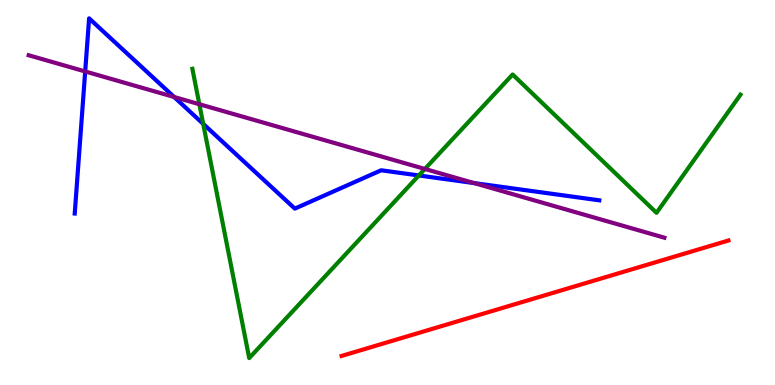[{'lines': ['blue', 'red'], 'intersections': []}, {'lines': ['green', 'red'], 'intersections': []}, {'lines': ['purple', 'red'], 'intersections': []}, {'lines': ['blue', 'green'], 'intersections': [{'x': 2.62, 'y': 6.78}, {'x': 5.4, 'y': 5.44}]}, {'lines': ['blue', 'purple'], 'intersections': [{'x': 1.1, 'y': 8.14}, {'x': 2.25, 'y': 7.48}, {'x': 6.12, 'y': 5.24}]}, {'lines': ['green', 'purple'], 'intersections': [{'x': 2.57, 'y': 7.29}, {'x': 5.48, 'y': 5.61}]}]